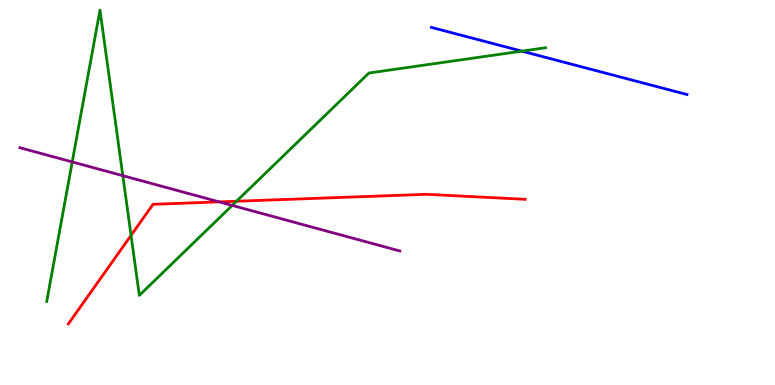[{'lines': ['blue', 'red'], 'intersections': []}, {'lines': ['green', 'red'], 'intersections': [{'x': 1.69, 'y': 3.89}, {'x': 3.05, 'y': 4.77}]}, {'lines': ['purple', 'red'], 'intersections': [{'x': 2.83, 'y': 4.76}]}, {'lines': ['blue', 'green'], 'intersections': [{'x': 6.73, 'y': 8.67}]}, {'lines': ['blue', 'purple'], 'intersections': []}, {'lines': ['green', 'purple'], 'intersections': [{'x': 0.932, 'y': 5.79}, {'x': 1.58, 'y': 5.44}, {'x': 3.0, 'y': 4.66}]}]